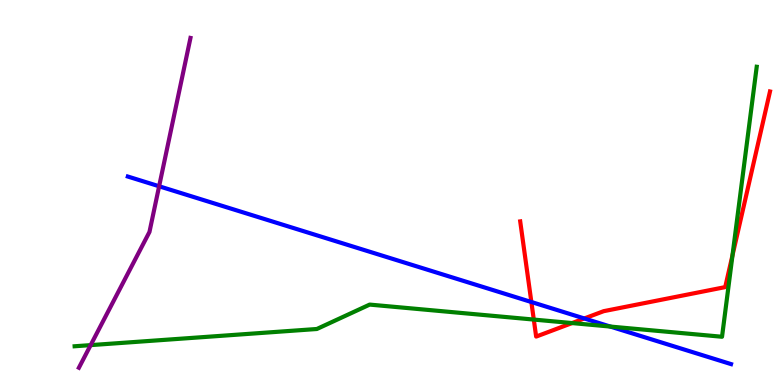[{'lines': ['blue', 'red'], 'intersections': [{'x': 6.86, 'y': 2.16}, {'x': 7.54, 'y': 1.73}]}, {'lines': ['green', 'red'], 'intersections': [{'x': 6.89, 'y': 1.7}, {'x': 7.38, 'y': 1.61}, {'x': 9.45, 'y': 3.37}]}, {'lines': ['purple', 'red'], 'intersections': []}, {'lines': ['blue', 'green'], 'intersections': [{'x': 7.88, 'y': 1.52}]}, {'lines': ['blue', 'purple'], 'intersections': [{'x': 2.05, 'y': 5.16}]}, {'lines': ['green', 'purple'], 'intersections': [{'x': 1.17, 'y': 1.04}]}]